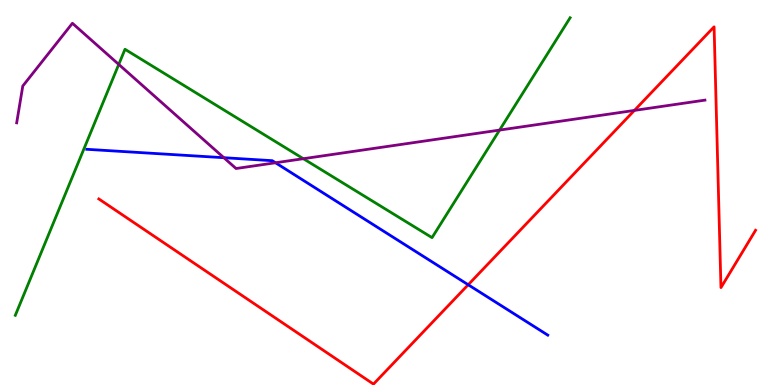[{'lines': ['blue', 'red'], 'intersections': [{'x': 6.04, 'y': 2.6}]}, {'lines': ['green', 'red'], 'intersections': []}, {'lines': ['purple', 'red'], 'intersections': [{'x': 8.19, 'y': 7.13}]}, {'lines': ['blue', 'green'], 'intersections': []}, {'lines': ['blue', 'purple'], 'intersections': [{'x': 2.89, 'y': 5.9}, {'x': 3.56, 'y': 5.77}]}, {'lines': ['green', 'purple'], 'intersections': [{'x': 1.53, 'y': 8.33}, {'x': 3.91, 'y': 5.88}, {'x': 6.45, 'y': 6.62}]}]